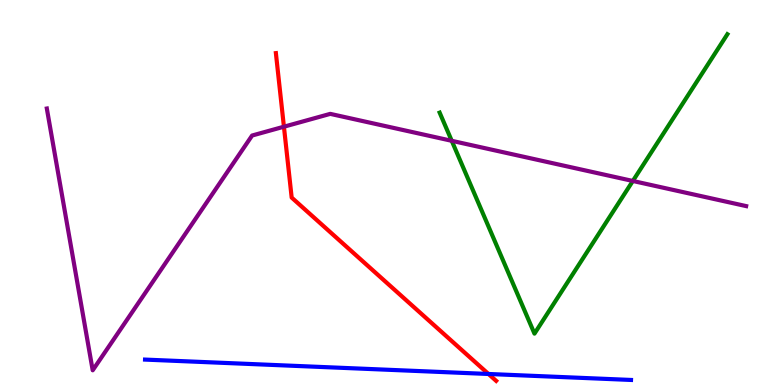[{'lines': ['blue', 'red'], 'intersections': [{'x': 6.3, 'y': 0.286}]}, {'lines': ['green', 'red'], 'intersections': []}, {'lines': ['purple', 'red'], 'intersections': [{'x': 3.66, 'y': 6.71}]}, {'lines': ['blue', 'green'], 'intersections': []}, {'lines': ['blue', 'purple'], 'intersections': []}, {'lines': ['green', 'purple'], 'intersections': [{'x': 5.83, 'y': 6.34}, {'x': 8.17, 'y': 5.3}]}]